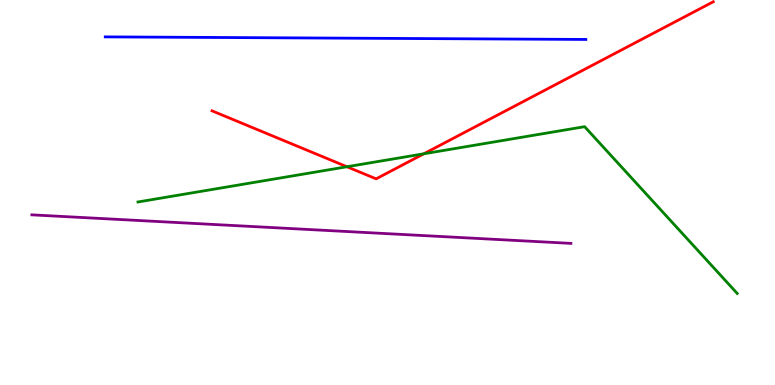[{'lines': ['blue', 'red'], 'intersections': []}, {'lines': ['green', 'red'], 'intersections': [{'x': 4.48, 'y': 5.67}, {'x': 5.47, 'y': 6.01}]}, {'lines': ['purple', 'red'], 'intersections': []}, {'lines': ['blue', 'green'], 'intersections': []}, {'lines': ['blue', 'purple'], 'intersections': []}, {'lines': ['green', 'purple'], 'intersections': []}]